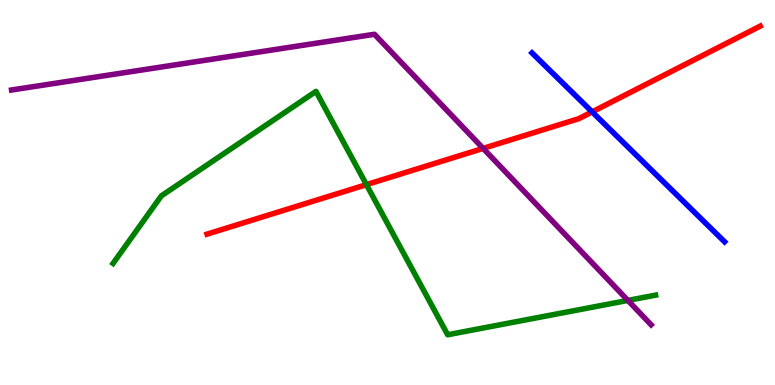[{'lines': ['blue', 'red'], 'intersections': [{'x': 7.64, 'y': 7.09}]}, {'lines': ['green', 'red'], 'intersections': [{'x': 4.73, 'y': 5.2}]}, {'lines': ['purple', 'red'], 'intersections': [{'x': 6.23, 'y': 6.15}]}, {'lines': ['blue', 'green'], 'intersections': []}, {'lines': ['blue', 'purple'], 'intersections': []}, {'lines': ['green', 'purple'], 'intersections': [{'x': 8.1, 'y': 2.2}]}]